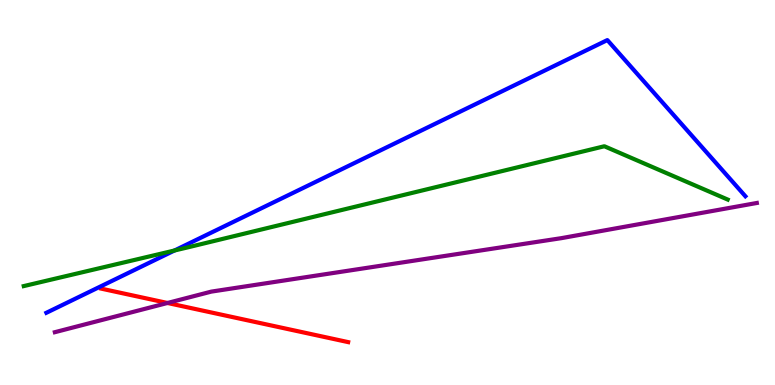[{'lines': ['blue', 'red'], 'intersections': []}, {'lines': ['green', 'red'], 'intersections': []}, {'lines': ['purple', 'red'], 'intersections': [{'x': 2.16, 'y': 2.13}]}, {'lines': ['blue', 'green'], 'intersections': [{'x': 2.25, 'y': 3.49}]}, {'lines': ['blue', 'purple'], 'intersections': []}, {'lines': ['green', 'purple'], 'intersections': []}]